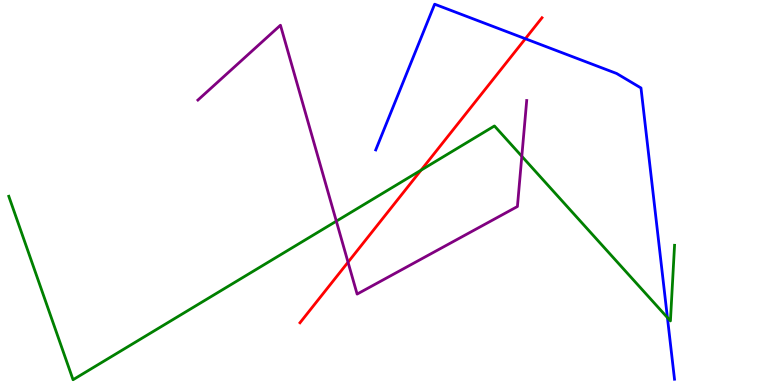[{'lines': ['blue', 'red'], 'intersections': [{'x': 6.78, 'y': 8.99}]}, {'lines': ['green', 'red'], 'intersections': [{'x': 5.43, 'y': 5.58}]}, {'lines': ['purple', 'red'], 'intersections': [{'x': 4.49, 'y': 3.19}]}, {'lines': ['blue', 'green'], 'intersections': [{'x': 8.61, 'y': 1.75}]}, {'lines': ['blue', 'purple'], 'intersections': []}, {'lines': ['green', 'purple'], 'intersections': [{'x': 4.34, 'y': 4.26}, {'x': 6.73, 'y': 5.94}]}]